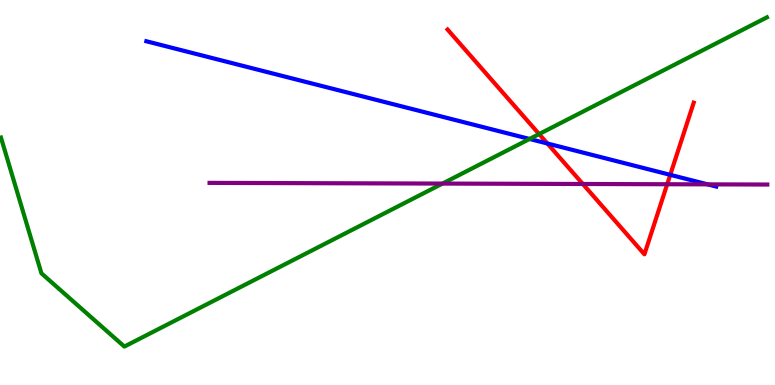[{'lines': ['blue', 'red'], 'intersections': [{'x': 7.06, 'y': 6.27}, {'x': 8.65, 'y': 5.46}]}, {'lines': ['green', 'red'], 'intersections': [{'x': 6.96, 'y': 6.52}]}, {'lines': ['purple', 'red'], 'intersections': [{'x': 7.52, 'y': 5.22}, {'x': 8.61, 'y': 5.21}]}, {'lines': ['blue', 'green'], 'intersections': [{'x': 6.83, 'y': 6.39}]}, {'lines': ['blue', 'purple'], 'intersections': [{'x': 9.13, 'y': 5.21}]}, {'lines': ['green', 'purple'], 'intersections': [{'x': 5.71, 'y': 5.23}]}]